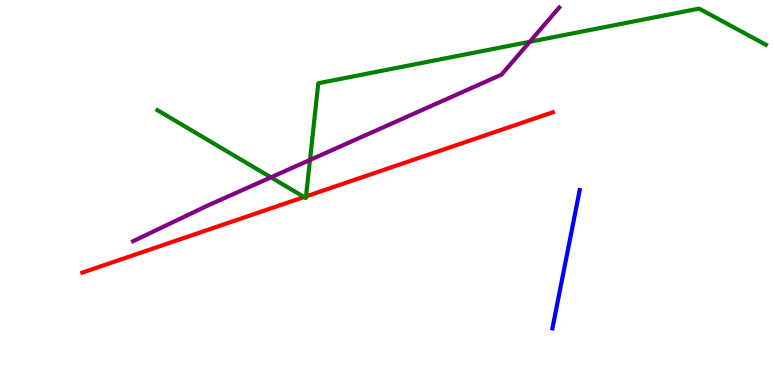[{'lines': ['blue', 'red'], 'intersections': []}, {'lines': ['green', 'red'], 'intersections': [{'x': 3.92, 'y': 4.88}, {'x': 3.95, 'y': 4.9}]}, {'lines': ['purple', 'red'], 'intersections': []}, {'lines': ['blue', 'green'], 'intersections': []}, {'lines': ['blue', 'purple'], 'intersections': []}, {'lines': ['green', 'purple'], 'intersections': [{'x': 3.5, 'y': 5.39}, {'x': 4.0, 'y': 5.85}, {'x': 6.84, 'y': 8.91}]}]